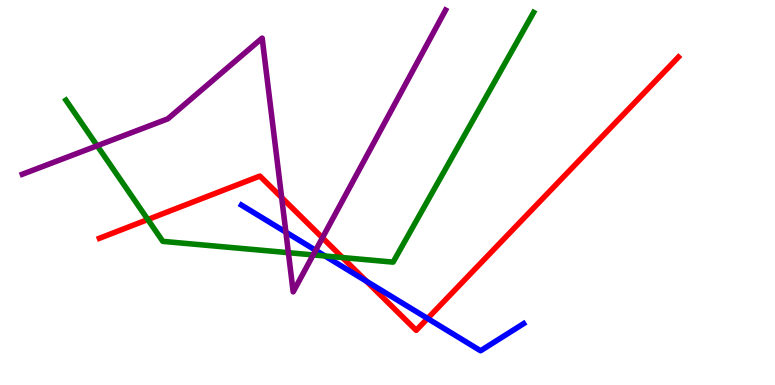[{'lines': ['blue', 'red'], 'intersections': [{'x': 4.73, 'y': 2.69}, {'x': 5.52, 'y': 1.73}]}, {'lines': ['green', 'red'], 'intersections': [{'x': 1.91, 'y': 4.3}, {'x': 4.42, 'y': 3.31}]}, {'lines': ['purple', 'red'], 'intersections': [{'x': 3.63, 'y': 4.87}, {'x': 4.16, 'y': 3.82}]}, {'lines': ['blue', 'green'], 'intersections': [{'x': 4.19, 'y': 3.35}]}, {'lines': ['blue', 'purple'], 'intersections': [{'x': 3.69, 'y': 3.97}, {'x': 4.07, 'y': 3.5}]}, {'lines': ['green', 'purple'], 'intersections': [{'x': 1.25, 'y': 6.21}, {'x': 3.72, 'y': 3.44}, {'x': 4.04, 'y': 3.38}]}]